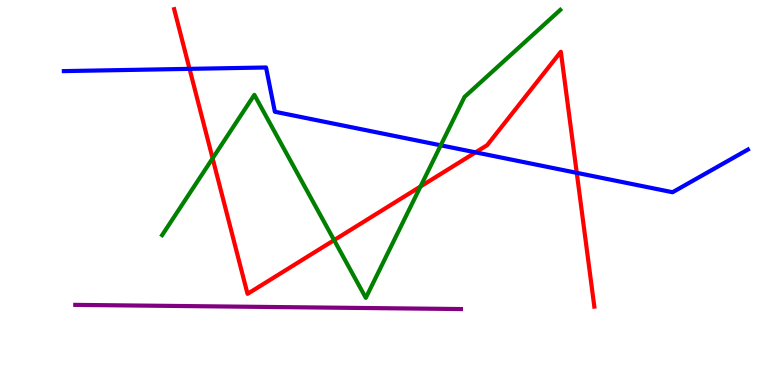[{'lines': ['blue', 'red'], 'intersections': [{'x': 2.45, 'y': 8.21}, {'x': 6.14, 'y': 6.04}, {'x': 7.44, 'y': 5.51}]}, {'lines': ['green', 'red'], 'intersections': [{'x': 2.74, 'y': 5.89}, {'x': 4.31, 'y': 3.76}, {'x': 5.43, 'y': 5.16}]}, {'lines': ['purple', 'red'], 'intersections': []}, {'lines': ['blue', 'green'], 'intersections': [{'x': 5.69, 'y': 6.23}]}, {'lines': ['blue', 'purple'], 'intersections': []}, {'lines': ['green', 'purple'], 'intersections': []}]